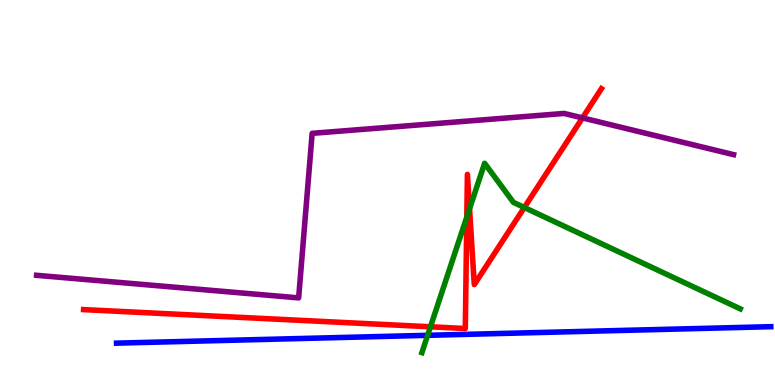[{'lines': ['blue', 'red'], 'intersections': []}, {'lines': ['green', 'red'], 'intersections': [{'x': 5.55, 'y': 1.51}, {'x': 6.02, 'y': 4.36}, {'x': 6.06, 'y': 4.58}, {'x': 6.77, 'y': 4.61}]}, {'lines': ['purple', 'red'], 'intersections': [{'x': 7.52, 'y': 6.94}]}, {'lines': ['blue', 'green'], 'intersections': [{'x': 5.52, 'y': 1.29}]}, {'lines': ['blue', 'purple'], 'intersections': []}, {'lines': ['green', 'purple'], 'intersections': []}]